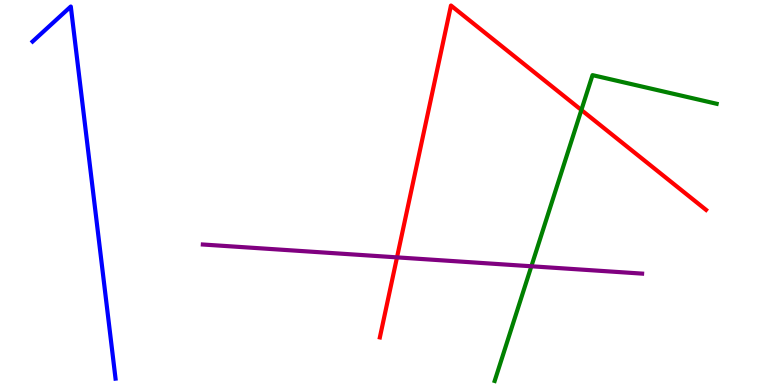[{'lines': ['blue', 'red'], 'intersections': []}, {'lines': ['green', 'red'], 'intersections': [{'x': 7.5, 'y': 7.14}]}, {'lines': ['purple', 'red'], 'intersections': [{'x': 5.12, 'y': 3.32}]}, {'lines': ['blue', 'green'], 'intersections': []}, {'lines': ['blue', 'purple'], 'intersections': []}, {'lines': ['green', 'purple'], 'intersections': [{'x': 6.86, 'y': 3.08}]}]